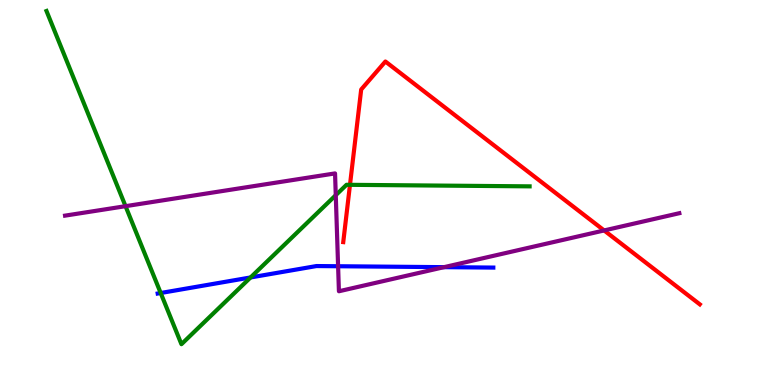[{'lines': ['blue', 'red'], 'intersections': []}, {'lines': ['green', 'red'], 'intersections': [{'x': 4.52, 'y': 5.2}]}, {'lines': ['purple', 'red'], 'intersections': [{'x': 7.8, 'y': 4.01}]}, {'lines': ['blue', 'green'], 'intersections': [{'x': 2.07, 'y': 2.39}, {'x': 3.23, 'y': 2.79}]}, {'lines': ['blue', 'purple'], 'intersections': [{'x': 4.36, 'y': 3.08}, {'x': 5.73, 'y': 3.06}]}, {'lines': ['green', 'purple'], 'intersections': [{'x': 1.62, 'y': 4.64}, {'x': 4.33, 'y': 4.93}]}]